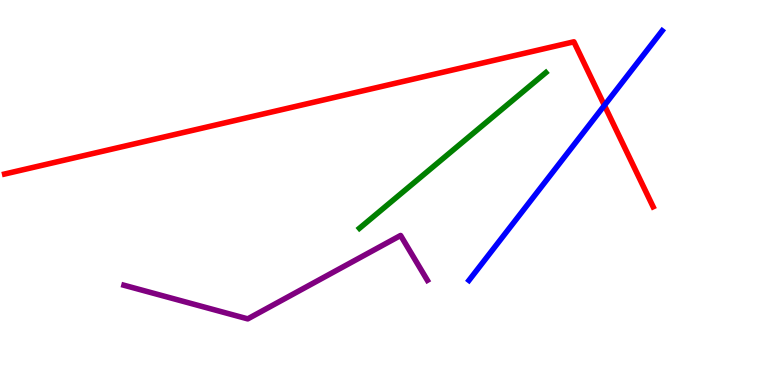[{'lines': ['blue', 'red'], 'intersections': [{'x': 7.8, 'y': 7.26}]}, {'lines': ['green', 'red'], 'intersections': []}, {'lines': ['purple', 'red'], 'intersections': []}, {'lines': ['blue', 'green'], 'intersections': []}, {'lines': ['blue', 'purple'], 'intersections': []}, {'lines': ['green', 'purple'], 'intersections': []}]